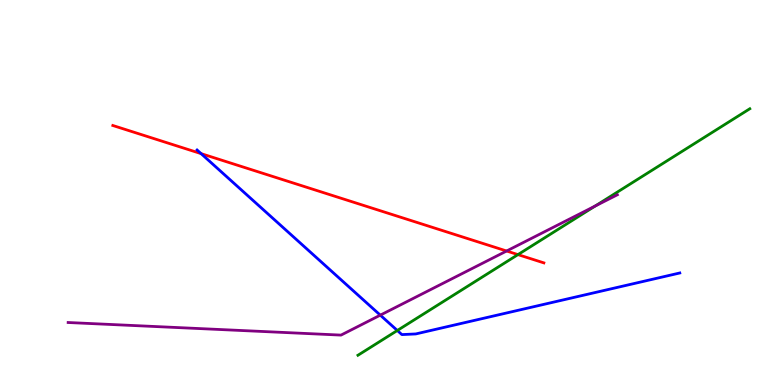[{'lines': ['blue', 'red'], 'intersections': [{'x': 2.59, 'y': 6.01}]}, {'lines': ['green', 'red'], 'intersections': [{'x': 6.68, 'y': 3.39}]}, {'lines': ['purple', 'red'], 'intersections': [{'x': 6.54, 'y': 3.48}]}, {'lines': ['blue', 'green'], 'intersections': [{'x': 5.13, 'y': 1.42}]}, {'lines': ['blue', 'purple'], 'intersections': [{'x': 4.91, 'y': 1.81}]}, {'lines': ['green', 'purple'], 'intersections': [{'x': 7.68, 'y': 4.65}]}]